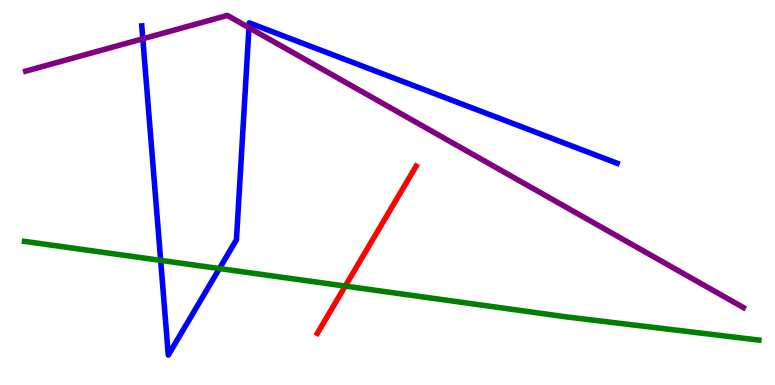[{'lines': ['blue', 'red'], 'intersections': []}, {'lines': ['green', 'red'], 'intersections': [{'x': 4.45, 'y': 2.57}]}, {'lines': ['purple', 'red'], 'intersections': []}, {'lines': ['blue', 'green'], 'intersections': [{'x': 2.07, 'y': 3.24}, {'x': 2.83, 'y': 3.02}]}, {'lines': ['blue', 'purple'], 'intersections': [{'x': 1.84, 'y': 8.99}, {'x': 3.21, 'y': 9.28}]}, {'lines': ['green', 'purple'], 'intersections': []}]